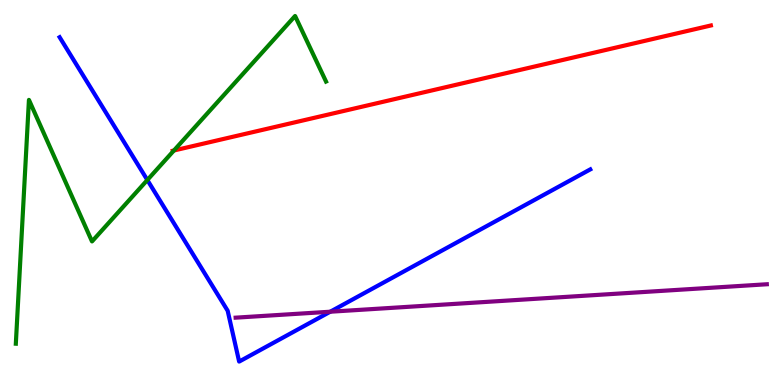[{'lines': ['blue', 'red'], 'intersections': []}, {'lines': ['green', 'red'], 'intersections': [{'x': 2.24, 'y': 6.09}]}, {'lines': ['purple', 'red'], 'intersections': []}, {'lines': ['blue', 'green'], 'intersections': [{'x': 1.9, 'y': 5.32}]}, {'lines': ['blue', 'purple'], 'intersections': [{'x': 4.26, 'y': 1.9}]}, {'lines': ['green', 'purple'], 'intersections': []}]